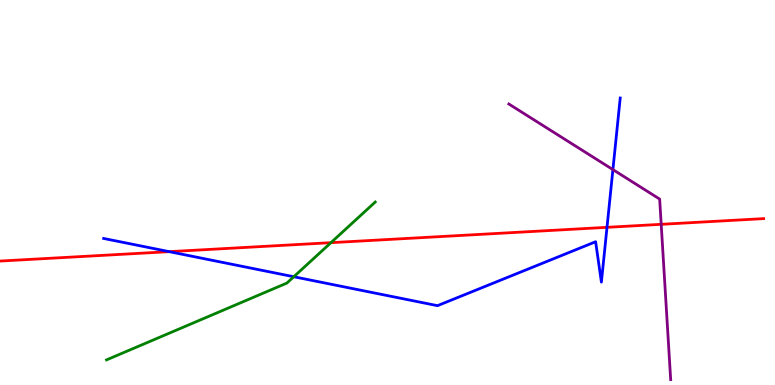[{'lines': ['blue', 'red'], 'intersections': [{'x': 2.18, 'y': 3.46}, {'x': 7.83, 'y': 4.1}]}, {'lines': ['green', 'red'], 'intersections': [{'x': 4.27, 'y': 3.7}]}, {'lines': ['purple', 'red'], 'intersections': [{'x': 8.53, 'y': 4.17}]}, {'lines': ['blue', 'green'], 'intersections': [{'x': 3.79, 'y': 2.81}]}, {'lines': ['blue', 'purple'], 'intersections': [{'x': 7.91, 'y': 5.59}]}, {'lines': ['green', 'purple'], 'intersections': []}]